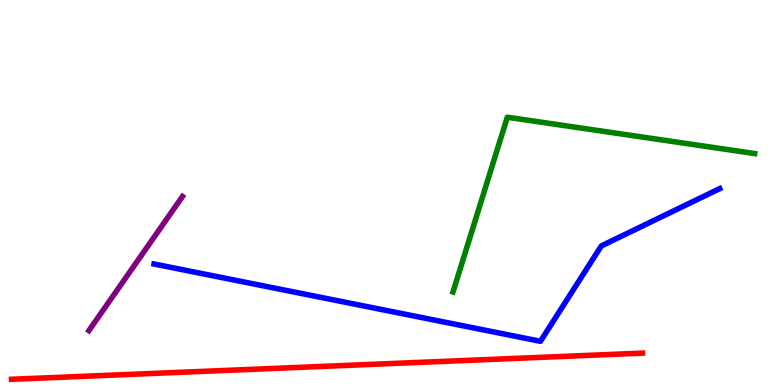[{'lines': ['blue', 'red'], 'intersections': []}, {'lines': ['green', 'red'], 'intersections': []}, {'lines': ['purple', 'red'], 'intersections': []}, {'lines': ['blue', 'green'], 'intersections': []}, {'lines': ['blue', 'purple'], 'intersections': []}, {'lines': ['green', 'purple'], 'intersections': []}]